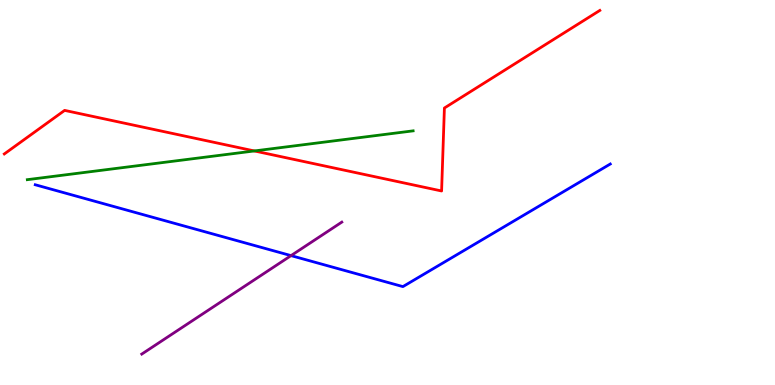[{'lines': ['blue', 'red'], 'intersections': []}, {'lines': ['green', 'red'], 'intersections': [{'x': 3.28, 'y': 6.08}]}, {'lines': ['purple', 'red'], 'intersections': []}, {'lines': ['blue', 'green'], 'intersections': []}, {'lines': ['blue', 'purple'], 'intersections': [{'x': 3.76, 'y': 3.36}]}, {'lines': ['green', 'purple'], 'intersections': []}]